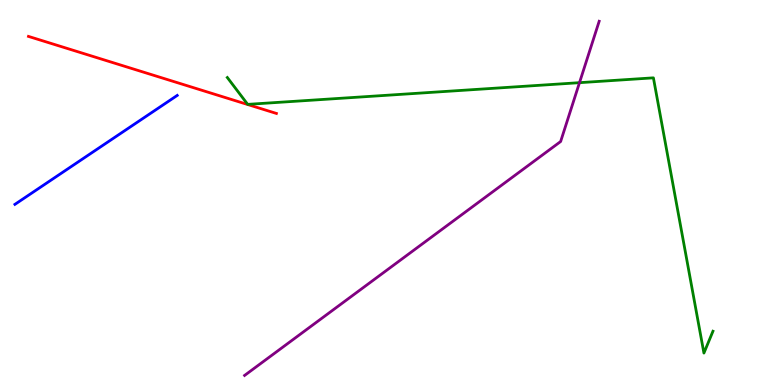[{'lines': ['blue', 'red'], 'intersections': []}, {'lines': ['green', 'red'], 'intersections': []}, {'lines': ['purple', 'red'], 'intersections': []}, {'lines': ['blue', 'green'], 'intersections': []}, {'lines': ['blue', 'purple'], 'intersections': []}, {'lines': ['green', 'purple'], 'intersections': [{'x': 7.48, 'y': 7.85}]}]